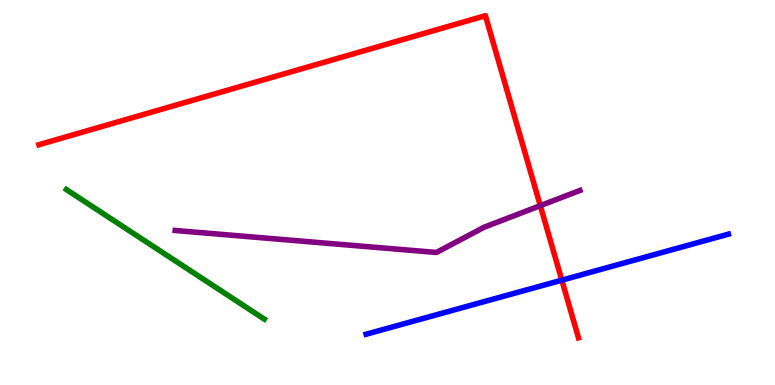[{'lines': ['blue', 'red'], 'intersections': [{'x': 7.25, 'y': 2.72}]}, {'lines': ['green', 'red'], 'intersections': []}, {'lines': ['purple', 'red'], 'intersections': [{'x': 6.97, 'y': 4.66}]}, {'lines': ['blue', 'green'], 'intersections': []}, {'lines': ['blue', 'purple'], 'intersections': []}, {'lines': ['green', 'purple'], 'intersections': []}]